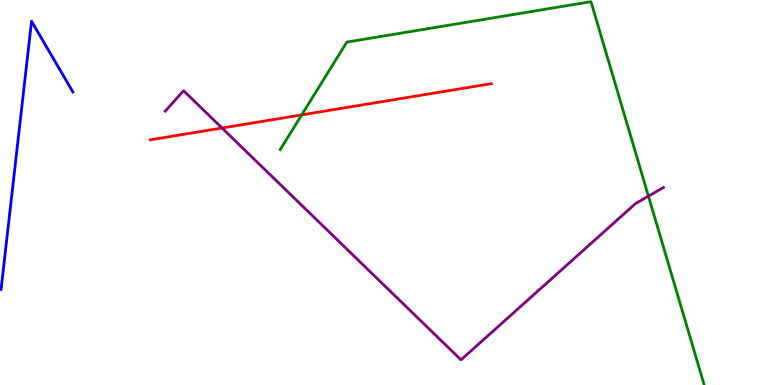[{'lines': ['blue', 'red'], 'intersections': []}, {'lines': ['green', 'red'], 'intersections': [{'x': 3.89, 'y': 7.02}]}, {'lines': ['purple', 'red'], 'intersections': [{'x': 2.86, 'y': 6.67}]}, {'lines': ['blue', 'green'], 'intersections': []}, {'lines': ['blue', 'purple'], 'intersections': []}, {'lines': ['green', 'purple'], 'intersections': [{'x': 8.37, 'y': 4.9}]}]